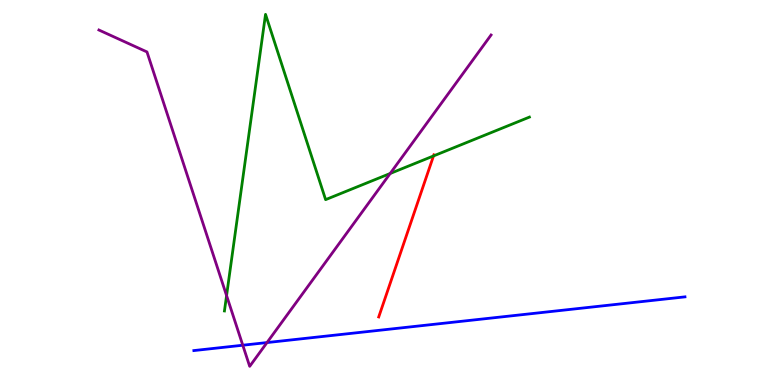[{'lines': ['blue', 'red'], 'intersections': []}, {'lines': ['green', 'red'], 'intersections': [{'x': 5.59, 'y': 5.95}]}, {'lines': ['purple', 'red'], 'intersections': []}, {'lines': ['blue', 'green'], 'intersections': []}, {'lines': ['blue', 'purple'], 'intersections': [{'x': 3.13, 'y': 1.03}, {'x': 3.45, 'y': 1.1}]}, {'lines': ['green', 'purple'], 'intersections': [{'x': 2.92, 'y': 2.32}, {'x': 5.03, 'y': 5.49}]}]